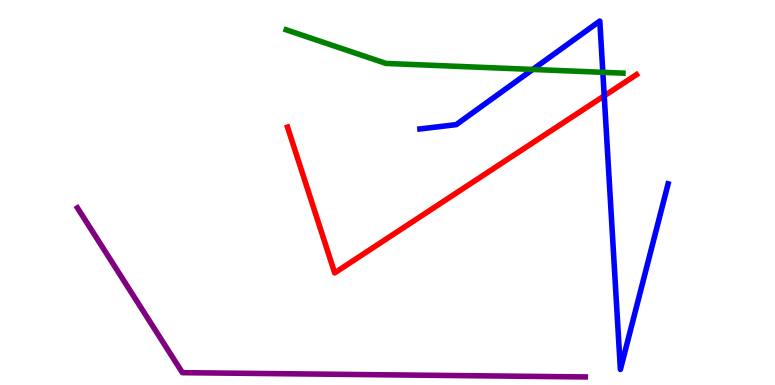[{'lines': ['blue', 'red'], 'intersections': [{'x': 7.8, 'y': 7.51}]}, {'lines': ['green', 'red'], 'intersections': []}, {'lines': ['purple', 'red'], 'intersections': []}, {'lines': ['blue', 'green'], 'intersections': [{'x': 6.87, 'y': 8.2}, {'x': 7.78, 'y': 8.12}]}, {'lines': ['blue', 'purple'], 'intersections': []}, {'lines': ['green', 'purple'], 'intersections': []}]